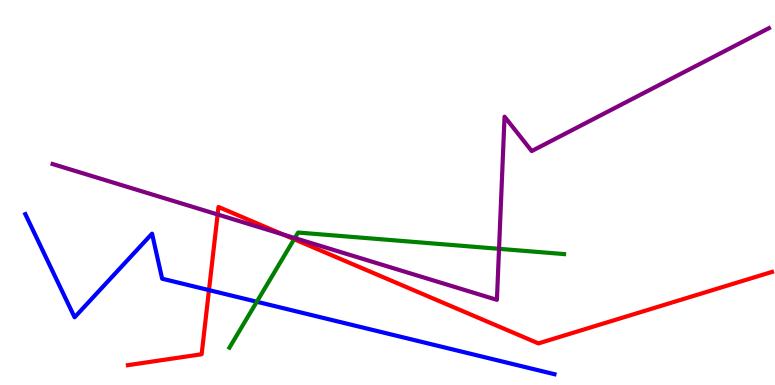[{'lines': ['blue', 'red'], 'intersections': [{'x': 2.7, 'y': 2.46}]}, {'lines': ['green', 'red'], 'intersections': [{'x': 3.8, 'y': 3.79}]}, {'lines': ['purple', 'red'], 'intersections': [{'x': 2.81, 'y': 4.43}, {'x': 3.65, 'y': 3.91}]}, {'lines': ['blue', 'green'], 'intersections': [{'x': 3.31, 'y': 2.16}]}, {'lines': ['blue', 'purple'], 'intersections': []}, {'lines': ['green', 'purple'], 'intersections': [{'x': 3.8, 'y': 3.82}, {'x': 6.44, 'y': 3.54}]}]